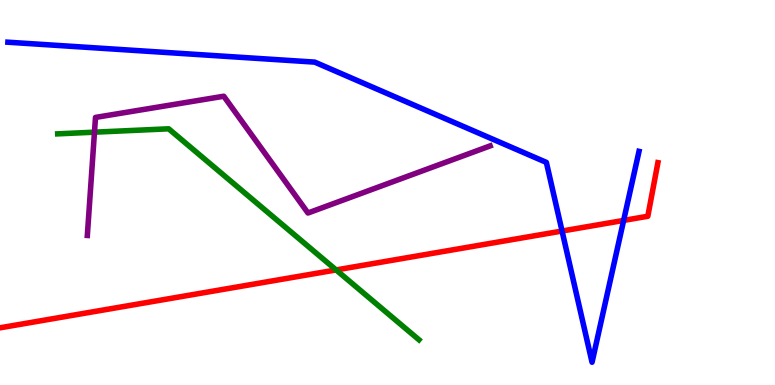[{'lines': ['blue', 'red'], 'intersections': [{'x': 7.25, 'y': 4.0}, {'x': 8.05, 'y': 4.27}]}, {'lines': ['green', 'red'], 'intersections': [{'x': 4.34, 'y': 2.99}]}, {'lines': ['purple', 'red'], 'intersections': []}, {'lines': ['blue', 'green'], 'intersections': []}, {'lines': ['blue', 'purple'], 'intersections': []}, {'lines': ['green', 'purple'], 'intersections': [{'x': 1.22, 'y': 6.57}]}]